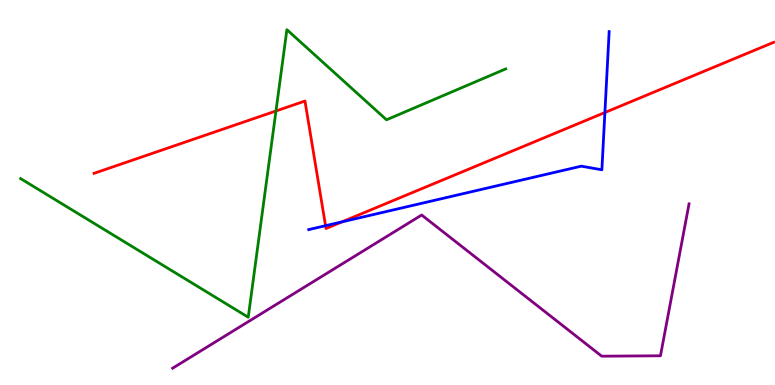[{'lines': ['blue', 'red'], 'intersections': [{'x': 4.2, 'y': 4.14}, {'x': 4.41, 'y': 4.24}, {'x': 7.81, 'y': 7.08}]}, {'lines': ['green', 'red'], 'intersections': [{'x': 3.56, 'y': 7.12}]}, {'lines': ['purple', 'red'], 'intersections': []}, {'lines': ['blue', 'green'], 'intersections': []}, {'lines': ['blue', 'purple'], 'intersections': []}, {'lines': ['green', 'purple'], 'intersections': []}]